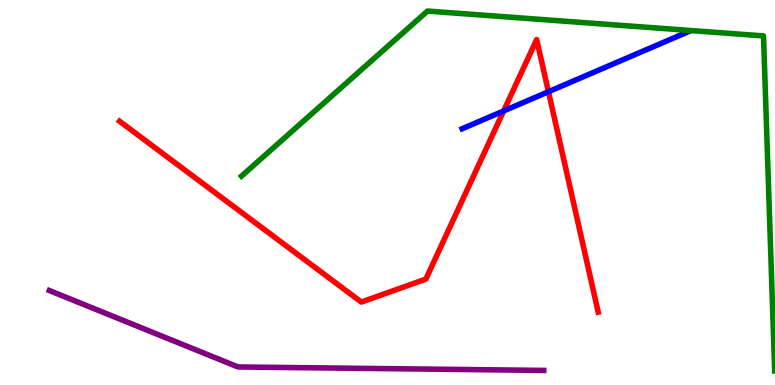[{'lines': ['blue', 'red'], 'intersections': [{'x': 6.5, 'y': 7.12}, {'x': 7.08, 'y': 7.62}]}, {'lines': ['green', 'red'], 'intersections': []}, {'lines': ['purple', 'red'], 'intersections': []}, {'lines': ['blue', 'green'], 'intersections': []}, {'lines': ['blue', 'purple'], 'intersections': []}, {'lines': ['green', 'purple'], 'intersections': []}]